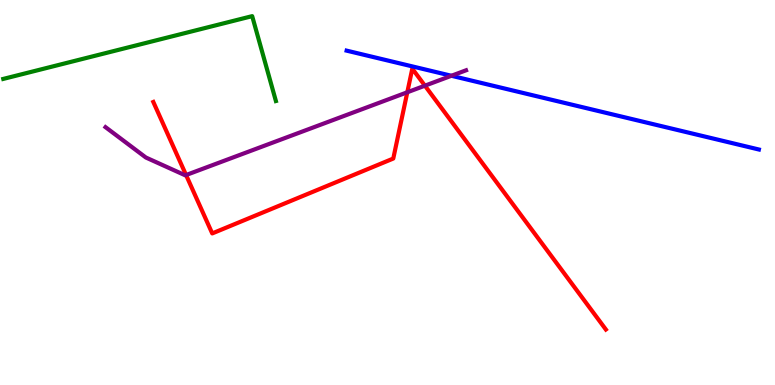[{'lines': ['blue', 'red'], 'intersections': []}, {'lines': ['green', 'red'], 'intersections': []}, {'lines': ['purple', 'red'], 'intersections': [{'x': 2.4, 'y': 5.45}, {'x': 5.26, 'y': 7.6}, {'x': 5.48, 'y': 7.77}]}, {'lines': ['blue', 'green'], 'intersections': []}, {'lines': ['blue', 'purple'], 'intersections': [{'x': 5.82, 'y': 8.03}]}, {'lines': ['green', 'purple'], 'intersections': []}]